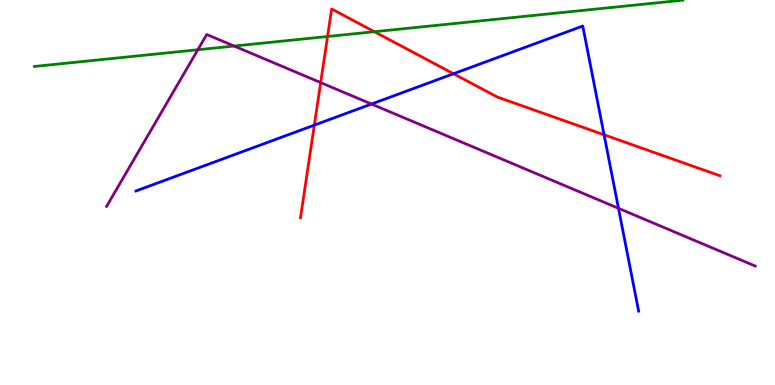[{'lines': ['blue', 'red'], 'intersections': [{'x': 4.06, 'y': 6.75}, {'x': 5.85, 'y': 8.08}, {'x': 7.79, 'y': 6.5}]}, {'lines': ['green', 'red'], 'intersections': [{'x': 4.23, 'y': 9.05}, {'x': 4.83, 'y': 9.18}]}, {'lines': ['purple', 'red'], 'intersections': [{'x': 4.14, 'y': 7.85}]}, {'lines': ['blue', 'green'], 'intersections': []}, {'lines': ['blue', 'purple'], 'intersections': [{'x': 4.79, 'y': 7.3}, {'x': 7.98, 'y': 4.59}]}, {'lines': ['green', 'purple'], 'intersections': [{'x': 2.55, 'y': 8.71}, {'x': 3.02, 'y': 8.8}]}]